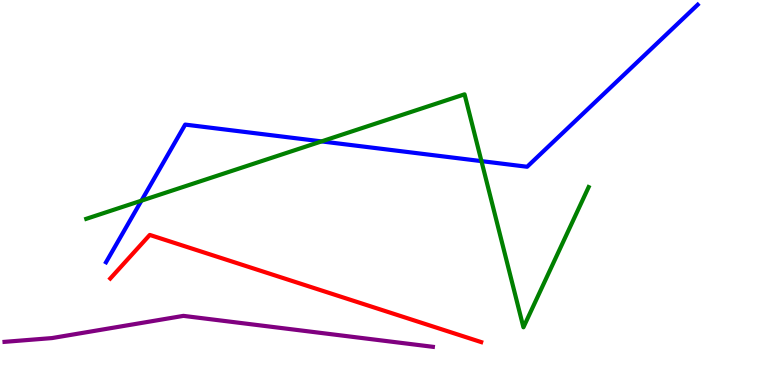[{'lines': ['blue', 'red'], 'intersections': []}, {'lines': ['green', 'red'], 'intersections': []}, {'lines': ['purple', 'red'], 'intersections': []}, {'lines': ['blue', 'green'], 'intersections': [{'x': 1.83, 'y': 4.79}, {'x': 4.15, 'y': 6.33}, {'x': 6.21, 'y': 5.82}]}, {'lines': ['blue', 'purple'], 'intersections': []}, {'lines': ['green', 'purple'], 'intersections': []}]